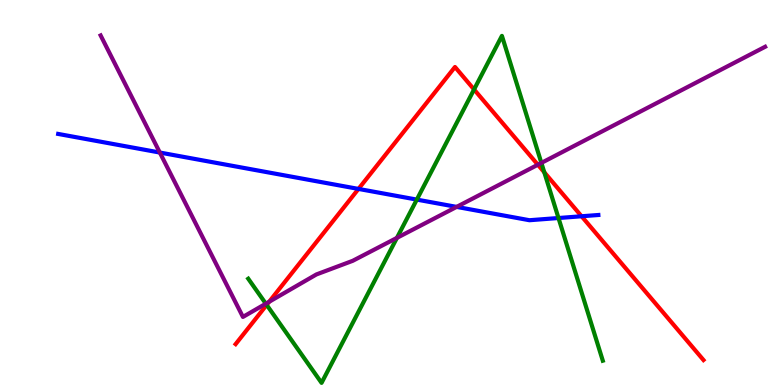[{'lines': ['blue', 'red'], 'intersections': [{'x': 4.63, 'y': 5.09}, {'x': 7.5, 'y': 4.38}]}, {'lines': ['green', 'red'], 'intersections': [{'x': 3.44, 'y': 2.08}, {'x': 6.12, 'y': 7.68}, {'x': 7.02, 'y': 5.52}]}, {'lines': ['purple', 'red'], 'intersections': [{'x': 3.47, 'y': 2.16}, {'x': 6.94, 'y': 5.72}]}, {'lines': ['blue', 'green'], 'intersections': [{'x': 5.38, 'y': 4.82}, {'x': 7.21, 'y': 4.34}]}, {'lines': ['blue', 'purple'], 'intersections': [{'x': 2.06, 'y': 6.04}, {'x': 5.89, 'y': 4.63}]}, {'lines': ['green', 'purple'], 'intersections': [{'x': 3.43, 'y': 2.11}, {'x': 5.12, 'y': 3.82}, {'x': 6.99, 'y': 5.77}]}]